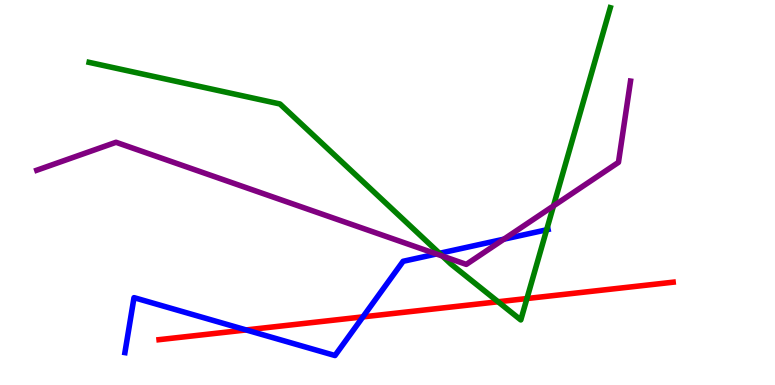[{'lines': ['blue', 'red'], 'intersections': [{'x': 3.18, 'y': 1.43}, {'x': 4.68, 'y': 1.77}]}, {'lines': ['green', 'red'], 'intersections': [{'x': 6.43, 'y': 2.16}, {'x': 6.8, 'y': 2.25}]}, {'lines': ['purple', 'red'], 'intersections': []}, {'lines': ['blue', 'green'], 'intersections': [{'x': 5.67, 'y': 3.42}, {'x': 7.05, 'y': 4.03}]}, {'lines': ['blue', 'purple'], 'intersections': [{'x': 5.63, 'y': 3.4}, {'x': 6.5, 'y': 3.79}]}, {'lines': ['green', 'purple'], 'intersections': [{'x': 5.71, 'y': 3.35}, {'x': 7.14, 'y': 4.65}]}]